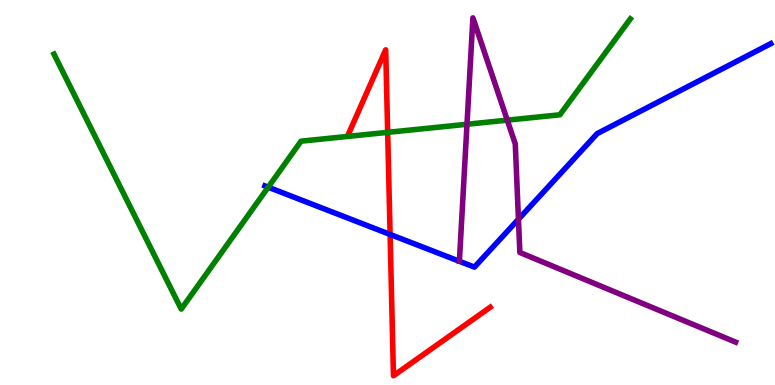[{'lines': ['blue', 'red'], 'intersections': [{'x': 5.03, 'y': 3.91}]}, {'lines': ['green', 'red'], 'intersections': [{'x': 5.0, 'y': 6.56}]}, {'lines': ['purple', 'red'], 'intersections': []}, {'lines': ['blue', 'green'], 'intersections': [{'x': 3.46, 'y': 5.14}]}, {'lines': ['blue', 'purple'], 'intersections': [{'x': 6.69, 'y': 4.31}]}, {'lines': ['green', 'purple'], 'intersections': [{'x': 6.03, 'y': 6.77}, {'x': 6.55, 'y': 6.88}]}]